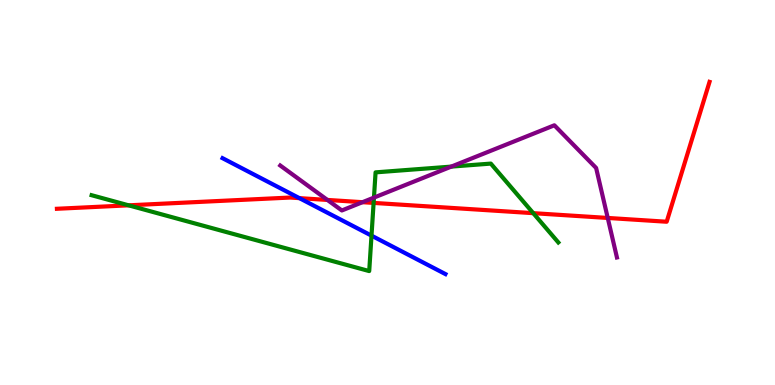[{'lines': ['blue', 'red'], 'intersections': [{'x': 3.86, 'y': 4.85}]}, {'lines': ['green', 'red'], 'intersections': [{'x': 1.66, 'y': 4.67}, {'x': 4.82, 'y': 4.73}, {'x': 6.88, 'y': 4.46}]}, {'lines': ['purple', 'red'], 'intersections': [{'x': 4.22, 'y': 4.81}, {'x': 4.68, 'y': 4.75}, {'x': 7.84, 'y': 4.34}]}, {'lines': ['blue', 'green'], 'intersections': [{'x': 4.79, 'y': 3.88}]}, {'lines': ['blue', 'purple'], 'intersections': []}, {'lines': ['green', 'purple'], 'intersections': [{'x': 4.83, 'y': 4.87}, {'x': 5.82, 'y': 5.67}]}]